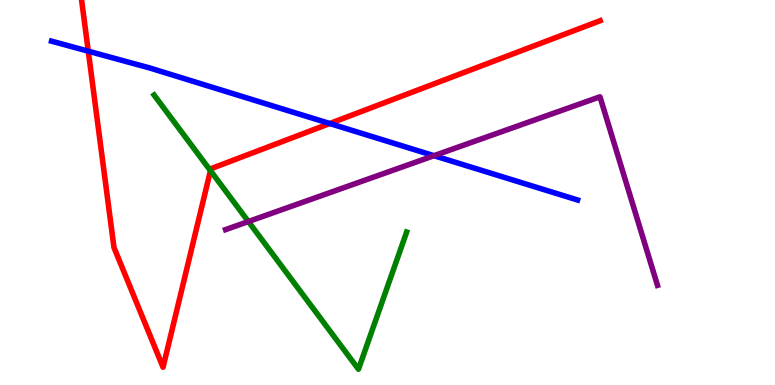[{'lines': ['blue', 'red'], 'intersections': [{'x': 1.14, 'y': 8.67}, {'x': 4.25, 'y': 6.79}]}, {'lines': ['green', 'red'], 'intersections': [{'x': 2.72, 'y': 5.57}]}, {'lines': ['purple', 'red'], 'intersections': []}, {'lines': ['blue', 'green'], 'intersections': []}, {'lines': ['blue', 'purple'], 'intersections': [{'x': 5.6, 'y': 5.96}]}, {'lines': ['green', 'purple'], 'intersections': [{'x': 3.2, 'y': 4.25}]}]